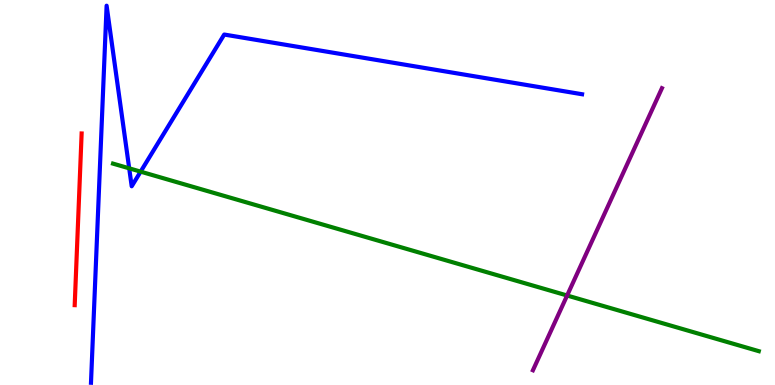[{'lines': ['blue', 'red'], 'intersections': []}, {'lines': ['green', 'red'], 'intersections': []}, {'lines': ['purple', 'red'], 'intersections': []}, {'lines': ['blue', 'green'], 'intersections': [{'x': 1.67, 'y': 5.63}, {'x': 1.81, 'y': 5.54}]}, {'lines': ['blue', 'purple'], 'intersections': []}, {'lines': ['green', 'purple'], 'intersections': [{'x': 7.32, 'y': 2.32}]}]